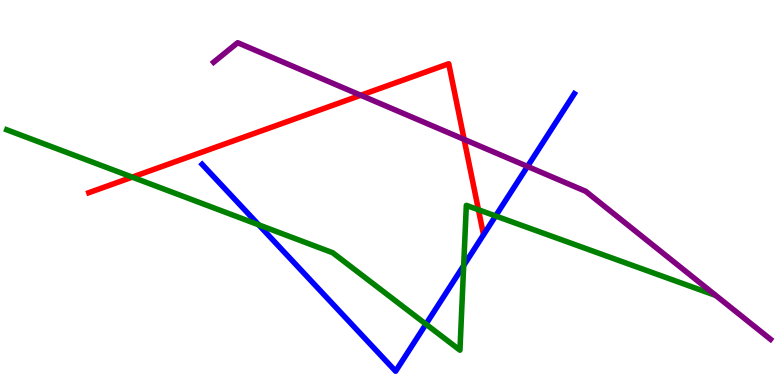[{'lines': ['blue', 'red'], 'intersections': []}, {'lines': ['green', 'red'], 'intersections': [{'x': 1.71, 'y': 5.4}, {'x': 6.17, 'y': 4.55}]}, {'lines': ['purple', 'red'], 'intersections': [{'x': 4.66, 'y': 7.53}, {'x': 5.99, 'y': 6.38}]}, {'lines': ['blue', 'green'], 'intersections': [{'x': 3.34, 'y': 4.16}, {'x': 5.5, 'y': 1.58}, {'x': 5.98, 'y': 3.1}, {'x': 6.4, 'y': 4.39}]}, {'lines': ['blue', 'purple'], 'intersections': [{'x': 6.81, 'y': 5.68}]}, {'lines': ['green', 'purple'], 'intersections': []}]